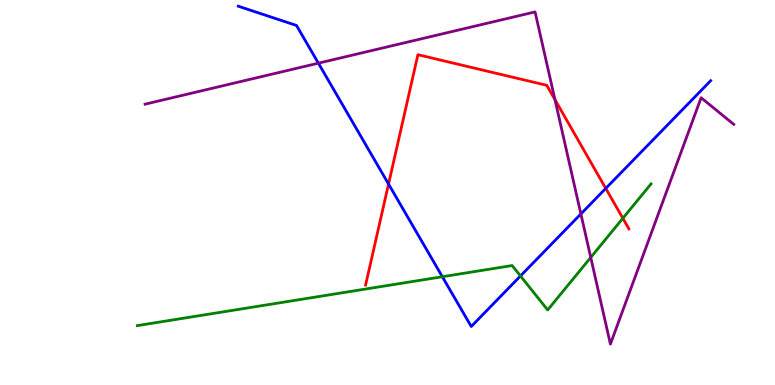[{'lines': ['blue', 'red'], 'intersections': [{'x': 5.01, 'y': 5.22}, {'x': 7.82, 'y': 5.11}]}, {'lines': ['green', 'red'], 'intersections': [{'x': 8.04, 'y': 4.33}]}, {'lines': ['purple', 'red'], 'intersections': [{'x': 7.16, 'y': 7.41}]}, {'lines': ['blue', 'green'], 'intersections': [{'x': 5.71, 'y': 2.81}, {'x': 6.72, 'y': 2.83}]}, {'lines': ['blue', 'purple'], 'intersections': [{'x': 4.11, 'y': 8.36}, {'x': 7.5, 'y': 4.44}]}, {'lines': ['green', 'purple'], 'intersections': [{'x': 7.62, 'y': 3.31}]}]